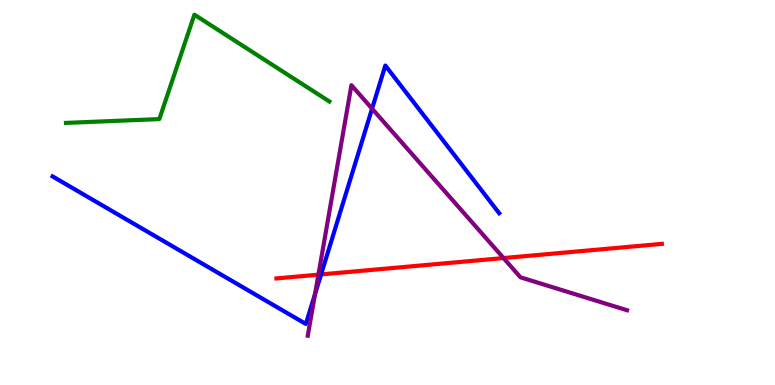[{'lines': ['blue', 'red'], 'intersections': [{'x': 4.14, 'y': 2.87}]}, {'lines': ['green', 'red'], 'intersections': []}, {'lines': ['purple', 'red'], 'intersections': [{'x': 4.11, 'y': 2.87}, {'x': 6.5, 'y': 3.3}]}, {'lines': ['blue', 'green'], 'intersections': []}, {'lines': ['blue', 'purple'], 'intersections': [{'x': 4.06, 'y': 2.36}, {'x': 4.8, 'y': 7.18}]}, {'lines': ['green', 'purple'], 'intersections': []}]